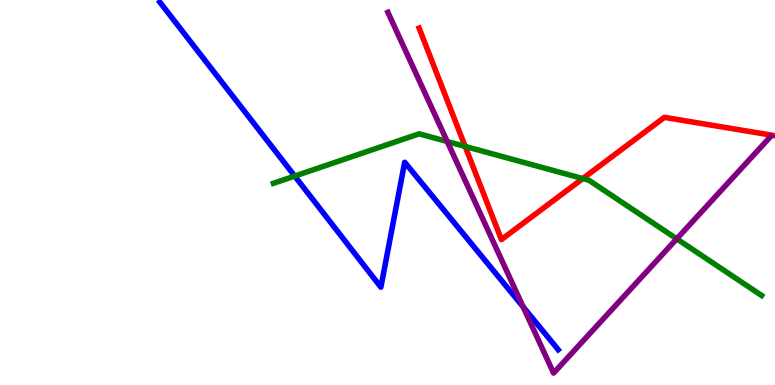[{'lines': ['blue', 'red'], 'intersections': []}, {'lines': ['green', 'red'], 'intersections': [{'x': 6.0, 'y': 6.2}, {'x': 7.52, 'y': 5.36}]}, {'lines': ['purple', 'red'], 'intersections': []}, {'lines': ['blue', 'green'], 'intersections': [{'x': 3.8, 'y': 5.43}]}, {'lines': ['blue', 'purple'], 'intersections': [{'x': 6.75, 'y': 2.03}]}, {'lines': ['green', 'purple'], 'intersections': [{'x': 5.77, 'y': 6.32}, {'x': 8.73, 'y': 3.8}]}]